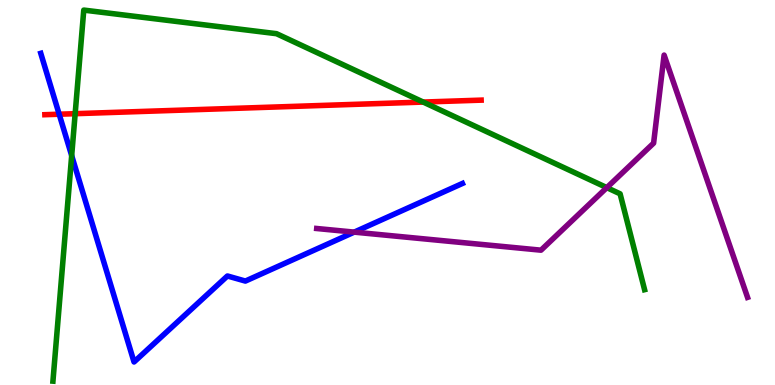[{'lines': ['blue', 'red'], 'intersections': [{'x': 0.763, 'y': 7.03}]}, {'lines': ['green', 'red'], 'intersections': [{'x': 0.97, 'y': 7.05}, {'x': 5.46, 'y': 7.35}]}, {'lines': ['purple', 'red'], 'intersections': []}, {'lines': ['blue', 'green'], 'intersections': [{'x': 0.925, 'y': 5.96}]}, {'lines': ['blue', 'purple'], 'intersections': [{'x': 4.57, 'y': 3.97}]}, {'lines': ['green', 'purple'], 'intersections': [{'x': 7.83, 'y': 5.13}]}]